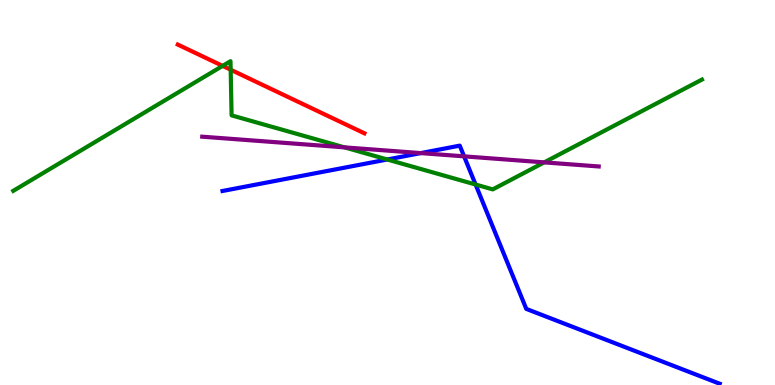[{'lines': ['blue', 'red'], 'intersections': []}, {'lines': ['green', 'red'], 'intersections': [{'x': 2.87, 'y': 8.29}, {'x': 2.98, 'y': 8.19}]}, {'lines': ['purple', 'red'], 'intersections': []}, {'lines': ['blue', 'green'], 'intersections': [{'x': 5.0, 'y': 5.86}, {'x': 6.14, 'y': 5.21}]}, {'lines': ['blue', 'purple'], 'intersections': [{'x': 5.43, 'y': 6.02}, {'x': 5.99, 'y': 5.94}]}, {'lines': ['green', 'purple'], 'intersections': [{'x': 4.44, 'y': 6.17}, {'x': 7.02, 'y': 5.78}]}]